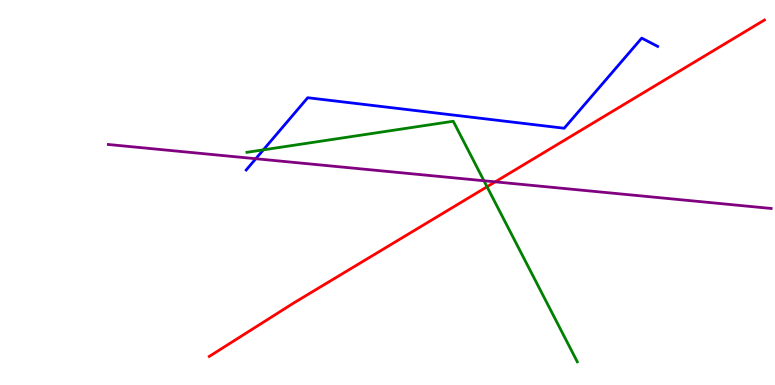[{'lines': ['blue', 'red'], 'intersections': []}, {'lines': ['green', 'red'], 'intersections': [{'x': 6.28, 'y': 5.15}]}, {'lines': ['purple', 'red'], 'intersections': [{'x': 6.39, 'y': 5.28}]}, {'lines': ['blue', 'green'], 'intersections': [{'x': 3.4, 'y': 6.11}]}, {'lines': ['blue', 'purple'], 'intersections': [{'x': 3.3, 'y': 5.88}]}, {'lines': ['green', 'purple'], 'intersections': [{'x': 6.24, 'y': 5.31}]}]